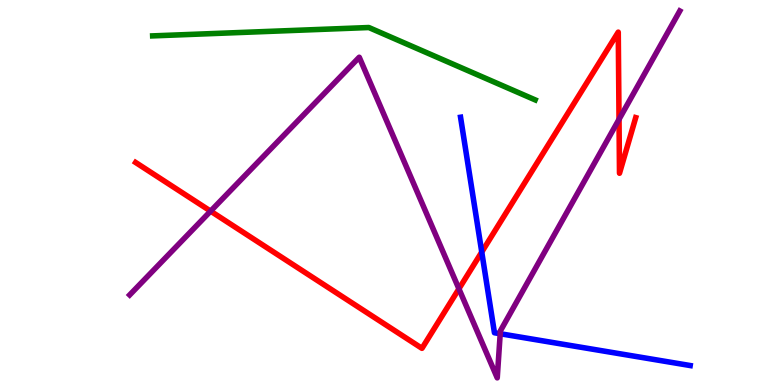[{'lines': ['blue', 'red'], 'intersections': [{'x': 6.22, 'y': 3.45}]}, {'lines': ['green', 'red'], 'intersections': []}, {'lines': ['purple', 'red'], 'intersections': [{'x': 2.72, 'y': 4.52}, {'x': 5.92, 'y': 2.5}, {'x': 7.99, 'y': 6.9}]}, {'lines': ['blue', 'green'], 'intersections': []}, {'lines': ['blue', 'purple'], 'intersections': [{'x': 6.45, 'y': 1.33}]}, {'lines': ['green', 'purple'], 'intersections': []}]